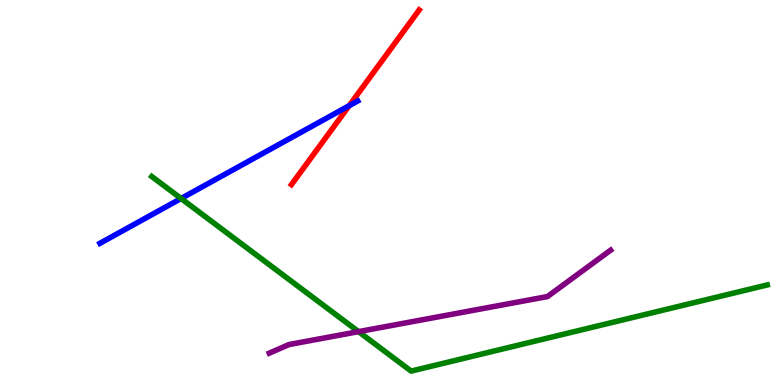[{'lines': ['blue', 'red'], 'intersections': [{'x': 4.51, 'y': 7.25}]}, {'lines': ['green', 'red'], 'intersections': []}, {'lines': ['purple', 'red'], 'intersections': []}, {'lines': ['blue', 'green'], 'intersections': [{'x': 2.34, 'y': 4.84}]}, {'lines': ['blue', 'purple'], 'intersections': []}, {'lines': ['green', 'purple'], 'intersections': [{'x': 4.63, 'y': 1.39}]}]